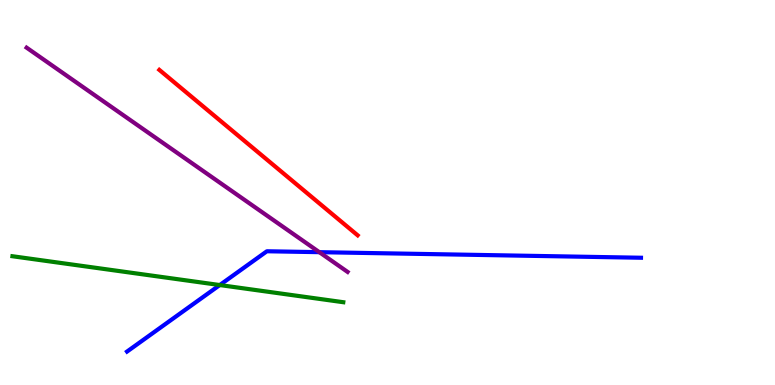[{'lines': ['blue', 'red'], 'intersections': []}, {'lines': ['green', 'red'], 'intersections': []}, {'lines': ['purple', 'red'], 'intersections': []}, {'lines': ['blue', 'green'], 'intersections': [{'x': 2.84, 'y': 2.6}]}, {'lines': ['blue', 'purple'], 'intersections': [{'x': 4.12, 'y': 3.45}]}, {'lines': ['green', 'purple'], 'intersections': []}]